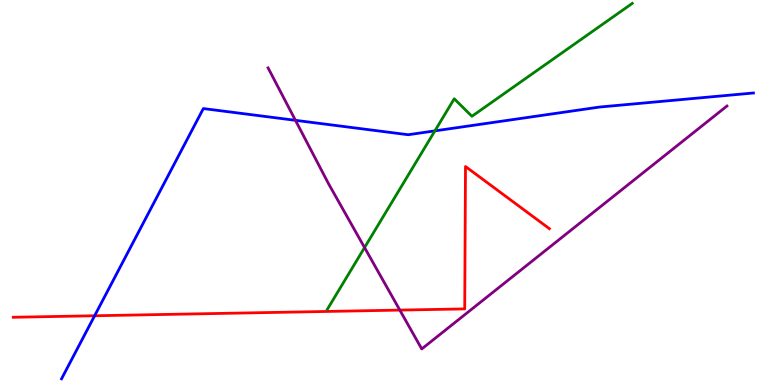[{'lines': ['blue', 'red'], 'intersections': [{'x': 1.22, 'y': 1.8}]}, {'lines': ['green', 'red'], 'intersections': []}, {'lines': ['purple', 'red'], 'intersections': [{'x': 5.16, 'y': 1.95}]}, {'lines': ['blue', 'green'], 'intersections': [{'x': 5.61, 'y': 6.6}]}, {'lines': ['blue', 'purple'], 'intersections': [{'x': 3.81, 'y': 6.87}]}, {'lines': ['green', 'purple'], 'intersections': [{'x': 4.7, 'y': 3.57}]}]